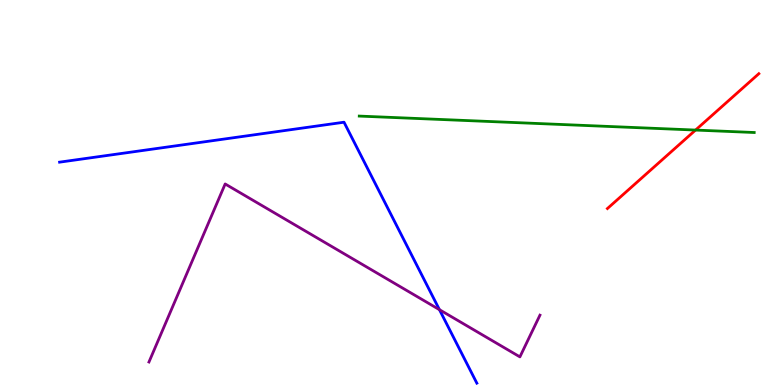[{'lines': ['blue', 'red'], 'intersections': []}, {'lines': ['green', 'red'], 'intersections': [{'x': 8.97, 'y': 6.62}]}, {'lines': ['purple', 'red'], 'intersections': []}, {'lines': ['blue', 'green'], 'intersections': []}, {'lines': ['blue', 'purple'], 'intersections': [{'x': 5.67, 'y': 1.96}]}, {'lines': ['green', 'purple'], 'intersections': []}]